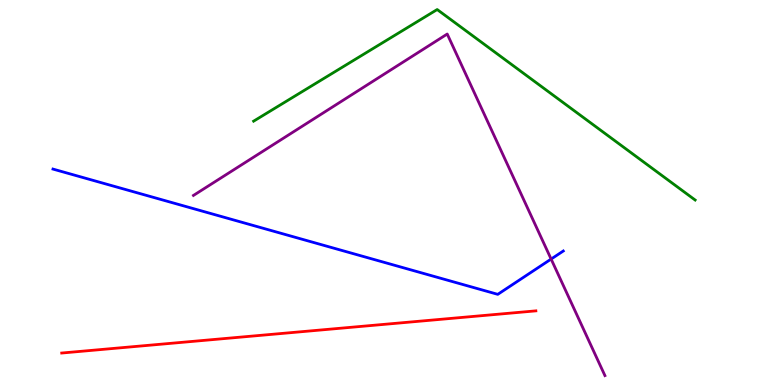[{'lines': ['blue', 'red'], 'intersections': []}, {'lines': ['green', 'red'], 'intersections': []}, {'lines': ['purple', 'red'], 'intersections': []}, {'lines': ['blue', 'green'], 'intersections': []}, {'lines': ['blue', 'purple'], 'intersections': [{'x': 7.11, 'y': 3.27}]}, {'lines': ['green', 'purple'], 'intersections': []}]